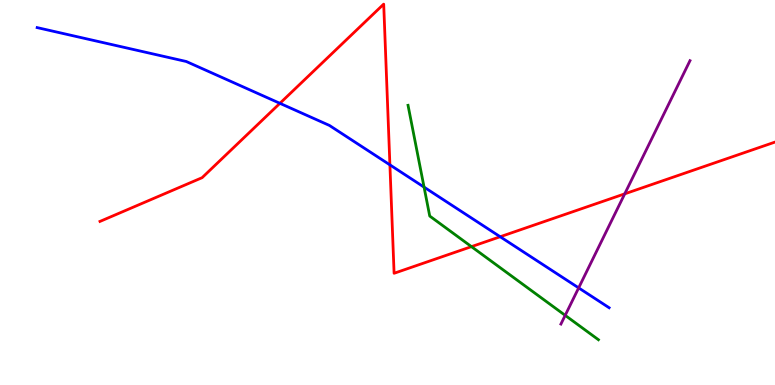[{'lines': ['blue', 'red'], 'intersections': [{'x': 3.61, 'y': 7.32}, {'x': 5.03, 'y': 5.72}, {'x': 6.45, 'y': 3.85}]}, {'lines': ['green', 'red'], 'intersections': [{'x': 6.08, 'y': 3.59}]}, {'lines': ['purple', 'red'], 'intersections': [{'x': 8.06, 'y': 4.97}]}, {'lines': ['blue', 'green'], 'intersections': [{'x': 5.47, 'y': 5.14}]}, {'lines': ['blue', 'purple'], 'intersections': [{'x': 7.47, 'y': 2.52}]}, {'lines': ['green', 'purple'], 'intersections': [{'x': 7.29, 'y': 1.81}]}]